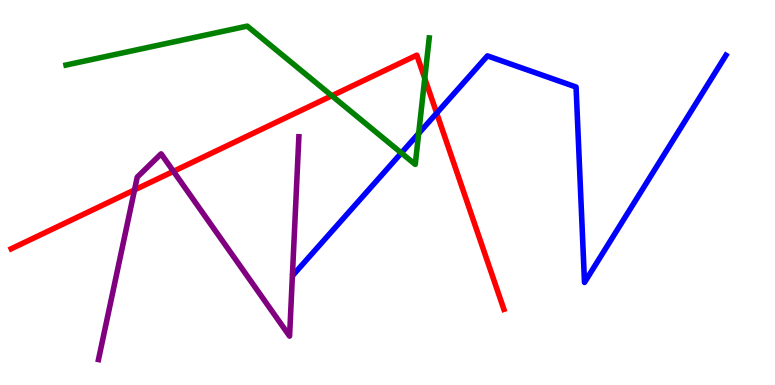[{'lines': ['blue', 'red'], 'intersections': [{'x': 5.63, 'y': 7.06}]}, {'lines': ['green', 'red'], 'intersections': [{'x': 4.28, 'y': 7.51}, {'x': 5.48, 'y': 7.96}]}, {'lines': ['purple', 'red'], 'intersections': [{'x': 1.74, 'y': 5.07}, {'x': 2.24, 'y': 5.55}]}, {'lines': ['blue', 'green'], 'intersections': [{'x': 5.18, 'y': 6.03}, {'x': 5.4, 'y': 6.53}]}, {'lines': ['blue', 'purple'], 'intersections': []}, {'lines': ['green', 'purple'], 'intersections': []}]